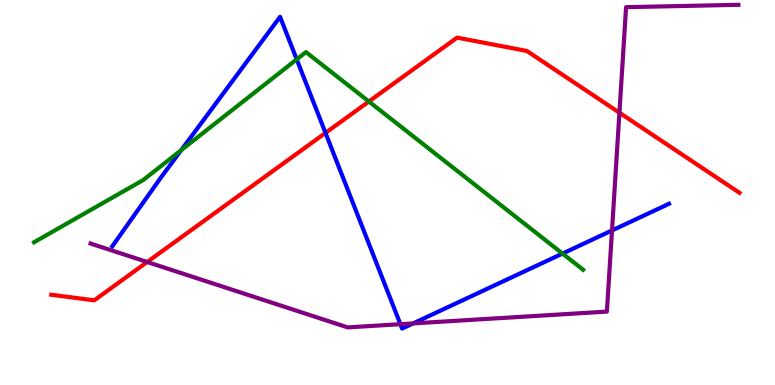[{'lines': ['blue', 'red'], 'intersections': [{'x': 4.2, 'y': 6.55}]}, {'lines': ['green', 'red'], 'intersections': [{'x': 4.76, 'y': 7.36}]}, {'lines': ['purple', 'red'], 'intersections': [{'x': 1.9, 'y': 3.19}, {'x': 7.99, 'y': 7.07}]}, {'lines': ['blue', 'green'], 'intersections': [{'x': 2.34, 'y': 6.1}, {'x': 3.83, 'y': 8.46}, {'x': 7.26, 'y': 3.41}]}, {'lines': ['blue', 'purple'], 'intersections': [{'x': 5.17, 'y': 1.58}, {'x': 5.33, 'y': 1.6}, {'x': 7.9, 'y': 4.01}]}, {'lines': ['green', 'purple'], 'intersections': []}]